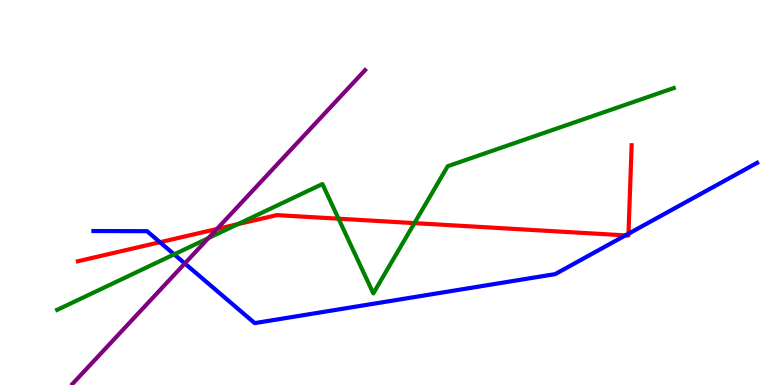[{'lines': ['blue', 'red'], 'intersections': [{'x': 2.06, 'y': 3.71}, {'x': 8.07, 'y': 3.89}, {'x': 8.11, 'y': 3.93}]}, {'lines': ['green', 'red'], 'intersections': [{'x': 3.07, 'y': 4.18}, {'x': 4.37, 'y': 4.32}, {'x': 5.35, 'y': 4.2}]}, {'lines': ['purple', 'red'], 'intersections': [{'x': 2.8, 'y': 4.05}]}, {'lines': ['blue', 'green'], 'intersections': [{'x': 2.25, 'y': 3.39}]}, {'lines': ['blue', 'purple'], 'intersections': [{'x': 2.38, 'y': 3.16}]}, {'lines': ['green', 'purple'], 'intersections': [{'x': 2.69, 'y': 3.82}]}]